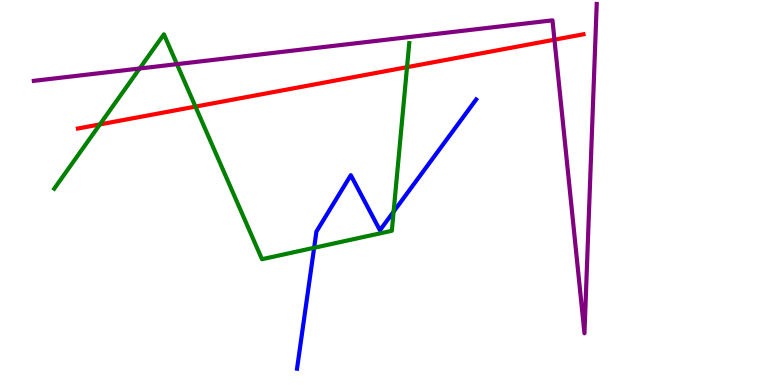[{'lines': ['blue', 'red'], 'intersections': []}, {'lines': ['green', 'red'], 'intersections': [{'x': 1.29, 'y': 6.77}, {'x': 2.52, 'y': 7.23}, {'x': 5.25, 'y': 8.26}]}, {'lines': ['purple', 'red'], 'intersections': [{'x': 7.15, 'y': 8.97}]}, {'lines': ['blue', 'green'], 'intersections': [{'x': 4.05, 'y': 3.56}, {'x': 5.08, 'y': 4.5}]}, {'lines': ['blue', 'purple'], 'intersections': []}, {'lines': ['green', 'purple'], 'intersections': [{'x': 1.8, 'y': 8.22}, {'x': 2.28, 'y': 8.33}]}]